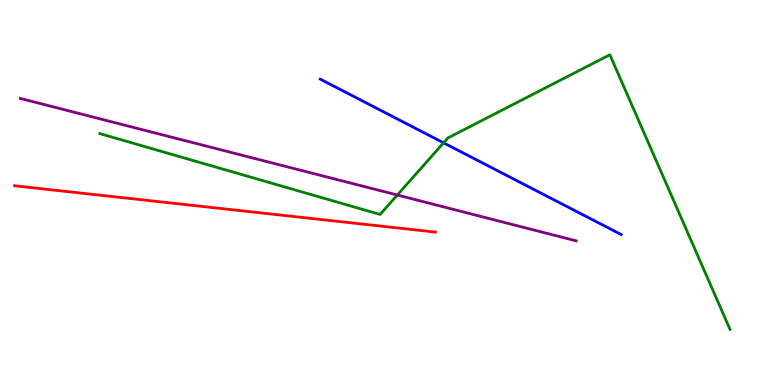[{'lines': ['blue', 'red'], 'intersections': []}, {'lines': ['green', 'red'], 'intersections': []}, {'lines': ['purple', 'red'], 'intersections': []}, {'lines': ['blue', 'green'], 'intersections': [{'x': 5.72, 'y': 6.29}]}, {'lines': ['blue', 'purple'], 'intersections': []}, {'lines': ['green', 'purple'], 'intersections': [{'x': 5.13, 'y': 4.93}]}]